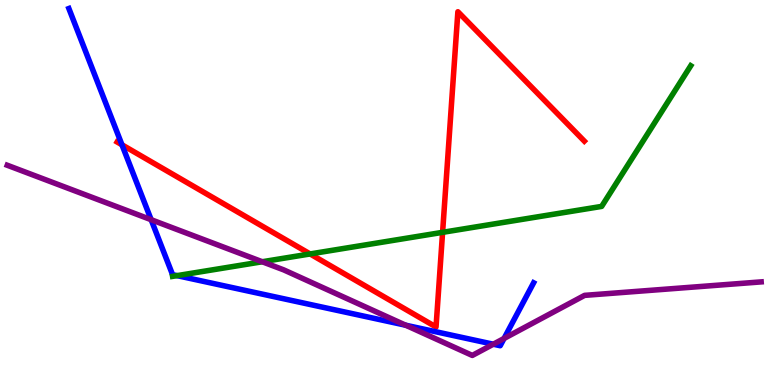[{'lines': ['blue', 'red'], 'intersections': [{'x': 1.57, 'y': 6.24}]}, {'lines': ['green', 'red'], 'intersections': [{'x': 4.0, 'y': 3.4}, {'x': 5.71, 'y': 3.97}]}, {'lines': ['purple', 'red'], 'intersections': []}, {'lines': ['blue', 'green'], 'intersections': [{'x': 2.29, 'y': 2.84}]}, {'lines': ['blue', 'purple'], 'intersections': [{'x': 1.95, 'y': 4.29}, {'x': 5.23, 'y': 1.55}, {'x': 6.36, 'y': 1.06}, {'x': 6.5, 'y': 1.21}]}, {'lines': ['green', 'purple'], 'intersections': [{'x': 3.38, 'y': 3.2}]}]